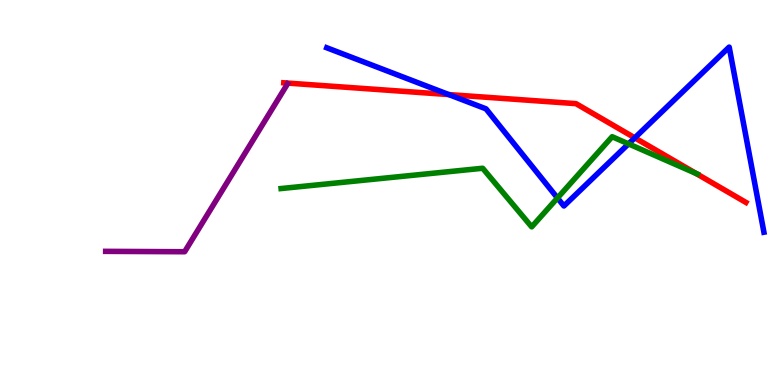[{'lines': ['blue', 'red'], 'intersections': [{'x': 5.79, 'y': 7.54}, {'x': 8.19, 'y': 6.42}]}, {'lines': ['green', 'red'], 'intersections': [{'x': 8.98, 'y': 5.49}]}, {'lines': ['purple', 'red'], 'intersections': []}, {'lines': ['blue', 'green'], 'intersections': [{'x': 7.19, 'y': 4.86}, {'x': 8.11, 'y': 6.26}]}, {'lines': ['blue', 'purple'], 'intersections': []}, {'lines': ['green', 'purple'], 'intersections': []}]